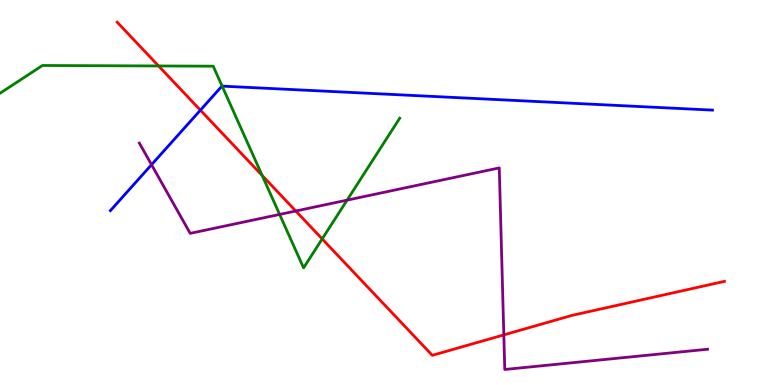[{'lines': ['blue', 'red'], 'intersections': [{'x': 2.59, 'y': 7.14}]}, {'lines': ['green', 'red'], 'intersections': [{'x': 2.05, 'y': 8.29}, {'x': 3.38, 'y': 5.44}, {'x': 4.16, 'y': 3.79}]}, {'lines': ['purple', 'red'], 'intersections': [{'x': 3.82, 'y': 4.52}, {'x': 6.5, 'y': 1.3}]}, {'lines': ['blue', 'green'], 'intersections': [{'x': 2.87, 'y': 7.76}]}, {'lines': ['blue', 'purple'], 'intersections': [{'x': 1.96, 'y': 5.72}]}, {'lines': ['green', 'purple'], 'intersections': [{'x': 3.61, 'y': 4.43}, {'x': 4.48, 'y': 4.8}]}]